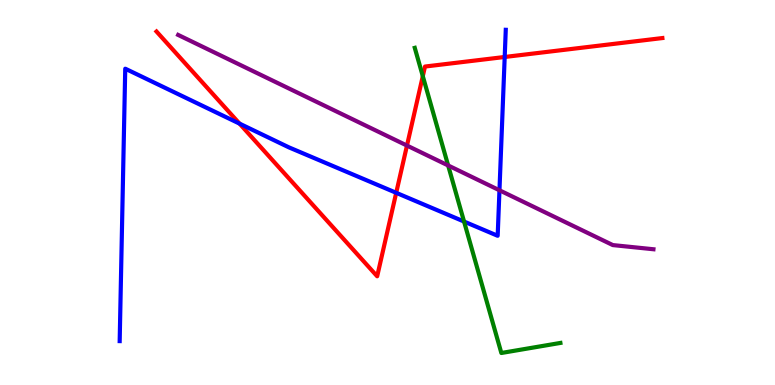[{'lines': ['blue', 'red'], 'intersections': [{'x': 3.09, 'y': 6.79}, {'x': 5.11, 'y': 4.99}, {'x': 6.51, 'y': 8.52}]}, {'lines': ['green', 'red'], 'intersections': [{'x': 5.46, 'y': 8.02}]}, {'lines': ['purple', 'red'], 'intersections': [{'x': 5.25, 'y': 6.22}]}, {'lines': ['blue', 'green'], 'intersections': [{'x': 5.99, 'y': 4.25}]}, {'lines': ['blue', 'purple'], 'intersections': [{'x': 6.44, 'y': 5.06}]}, {'lines': ['green', 'purple'], 'intersections': [{'x': 5.78, 'y': 5.7}]}]